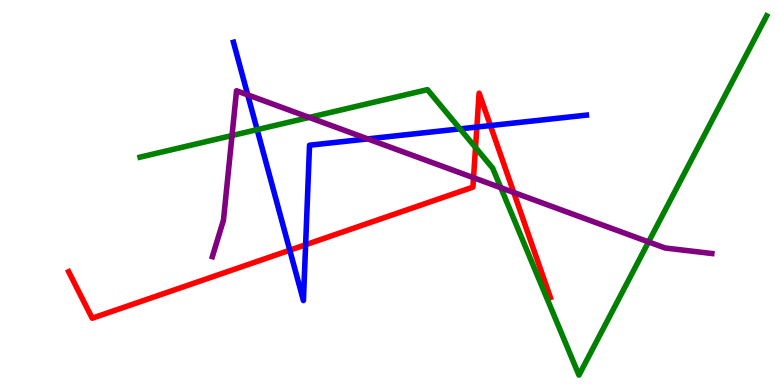[{'lines': ['blue', 'red'], 'intersections': [{'x': 3.74, 'y': 3.5}, {'x': 3.94, 'y': 3.64}, {'x': 6.15, 'y': 6.7}, {'x': 6.33, 'y': 6.74}]}, {'lines': ['green', 'red'], 'intersections': [{'x': 6.14, 'y': 6.17}]}, {'lines': ['purple', 'red'], 'intersections': [{'x': 6.11, 'y': 5.38}, {'x': 6.63, 'y': 5.0}]}, {'lines': ['blue', 'green'], 'intersections': [{'x': 3.32, 'y': 6.63}, {'x': 5.94, 'y': 6.65}]}, {'lines': ['blue', 'purple'], 'intersections': [{'x': 3.2, 'y': 7.54}, {'x': 4.74, 'y': 6.39}]}, {'lines': ['green', 'purple'], 'intersections': [{'x': 2.99, 'y': 6.48}, {'x': 3.99, 'y': 6.95}, {'x': 6.46, 'y': 5.12}, {'x': 8.37, 'y': 3.72}]}]